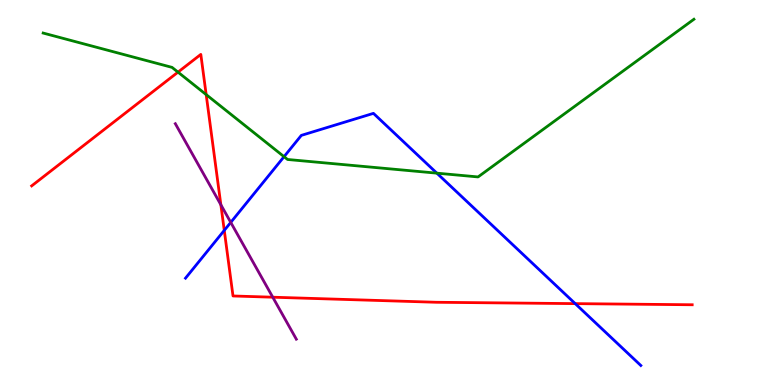[{'lines': ['blue', 'red'], 'intersections': [{'x': 2.89, 'y': 4.02}, {'x': 7.42, 'y': 2.11}]}, {'lines': ['green', 'red'], 'intersections': [{'x': 2.3, 'y': 8.13}, {'x': 2.66, 'y': 7.54}]}, {'lines': ['purple', 'red'], 'intersections': [{'x': 2.85, 'y': 4.68}, {'x': 3.52, 'y': 2.28}]}, {'lines': ['blue', 'green'], 'intersections': [{'x': 3.67, 'y': 5.93}, {'x': 5.64, 'y': 5.5}]}, {'lines': ['blue', 'purple'], 'intersections': [{'x': 2.98, 'y': 4.22}]}, {'lines': ['green', 'purple'], 'intersections': []}]